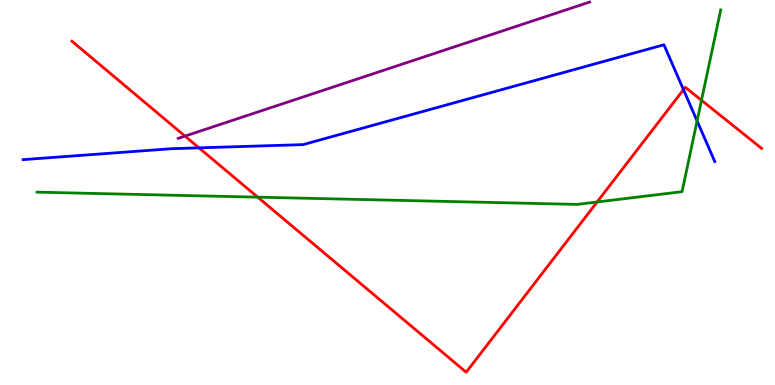[{'lines': ['blue', 'red'], 'intersections': [{'x': 2.57, 'y': 6.16}, {'x': 8.82, 'y': 7.67}]}, {'lines': ['green', 'red'], 'intersections': [{'x': 3.33, 'y': 4.88}, {'x': 7.7, 'y': 4.75}, {'x': 9.05, 'y': 7.4}]}, {'lines': ['purple', 'red'], 'intersections': [{'x': 2.39, 'y': 6.47}]}, {'lines': ['blue', 'green'], 'intersections': [{'x': 8.99, 'y': 6.86}]}, {'lines': ['blue', 'purple'], 'intersections': []}, {'lines': ['green', 'purple'], 'intersections': []}]